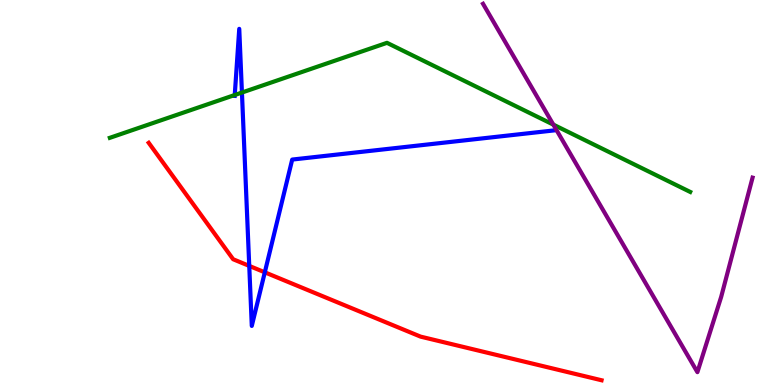[{'lines': ['blue', 'red'], 'intersections': [{'x': 3.22, 'y': 3.09}, {'x': 3.42, 'y': 2.93}]}, {'lines': ['green', 'red'], 'intersections': []}, {'lines': ['purple', 'red'], 'intersections': []}, {'lines': ['blue', 'green'], 'intersections': [{'x': 3.03, 'y': 7.53}, {'x': 3.12, 'y': 7.6}]}, {'lines': ['blue', 'purple'], 'intersections': []}, {'lines': ['green', 'purple'], 'intersections': [{'x': 7.14, 'y': 6.76}]}]